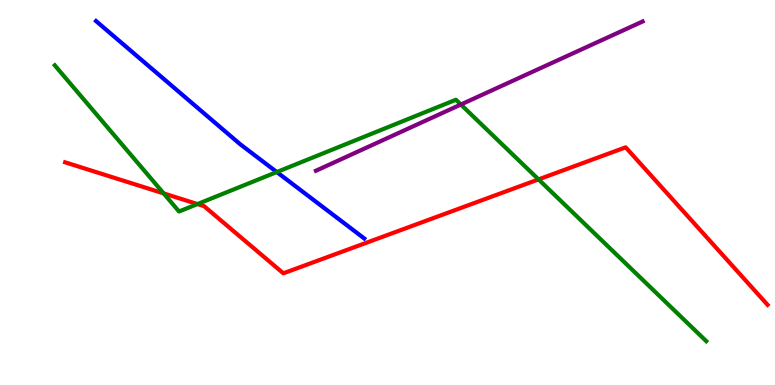[{'lines': ['blue', 'red'], 'intersections': []}, {'lines': ['green', 'red'], 'intersections': [{'x': 2.11, 'y': 4.98}, {'x': 2.55, 'y': 4.7}, {'x': 6.95, 'y': 5.34}]}, {'lines': ['purple', 'red'], 'intersections': []}, {'lines': ['blue', 'green'], 'intersections': [{'x': 3.57, 'y': 5.53}]}, {'lines': ['blue', 'purple'], 'intersections': []}, {'lines': ['green', 'purple'], 'intersections': [{'x': 5.95, 'y': 7.29}]}]